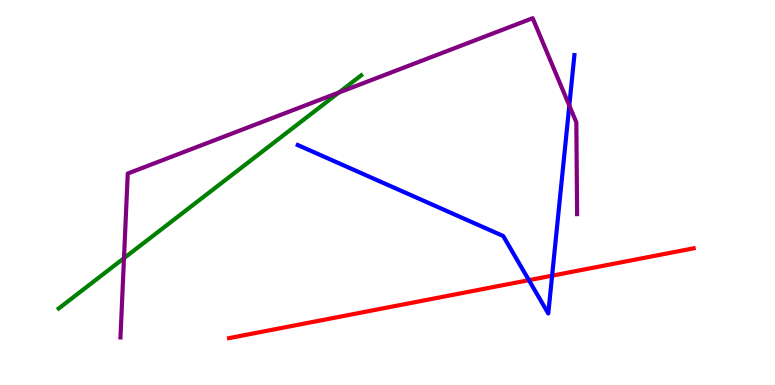[{'lines': ['blue', 'red'], 'intersections': [{'x': 6.82, 'y': 2.72}, {'x': 7.12, 'y': 2.84}]}, {'lines': ['green', 'red'], 'intersections': []}, {'lines': ['purple', 'red'], 'intersections': []}, {'lines': ['blue', 'green'], 'intersections': []}, {'lines': ['blue', 'purple'], 'intersections': [{'x': 7.35, 'y': 7.26}]}, {'lines': ['green', 'purple'], 'intersections': [{'x': 1.6, 'y': 3.29}, {'x': 4.37, 'y': 7.6}]}]